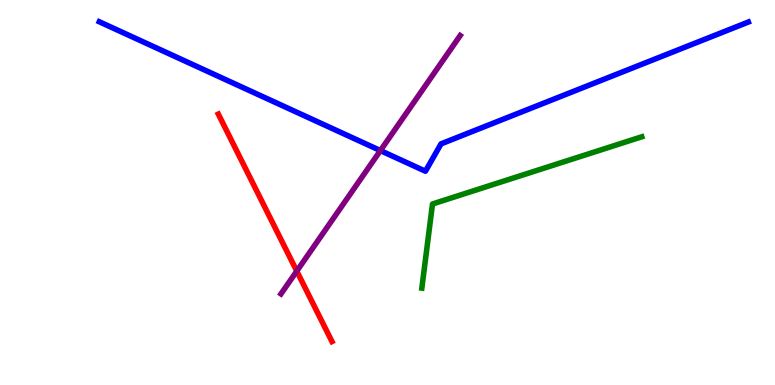[{'lines': ['blue', 'red'], 'intersections': []}, {'lines': ['green', 'red'], 'intersections': []}, {'lines': ['purple', 'red'], 'intersections': [{'x': 3.83, 'y': 2.96}]}, {'lines': ['blue', 'green'], 'intersections': []}, {'lines': ['blue', 'purple'], 'intersections': [{'x': 4.91, 'y': 6.09}]}, {'lines': ['green', 'purple'], 'intersections': []}]